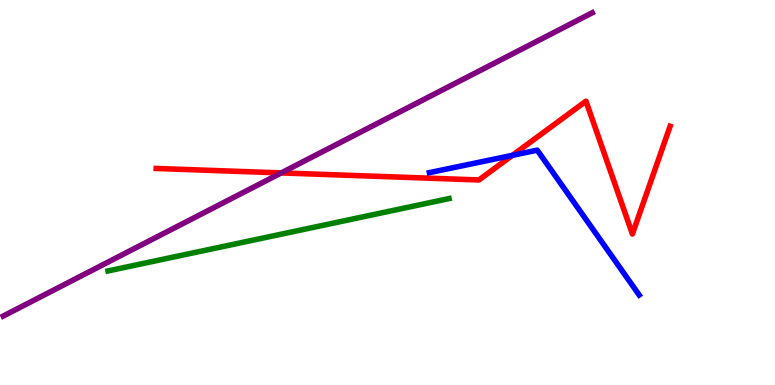[{'lines': ['blue', 'red'], 'intersections': [{'x': 6.61, 'y': 5.97}]}, {'lines': ['green', 'red'], 'intersections': []}, {'lines': ['purple', 'red'], 'intersections': [{'x': 3.63, 'y': 5.51}]}, {'lines': ['blue', 'green'], 'intersections': []}, {'lines': ['blue', 'purple'], 'intersections': []}, {'lines': ['green', 'purple'], 'intersections': []}]